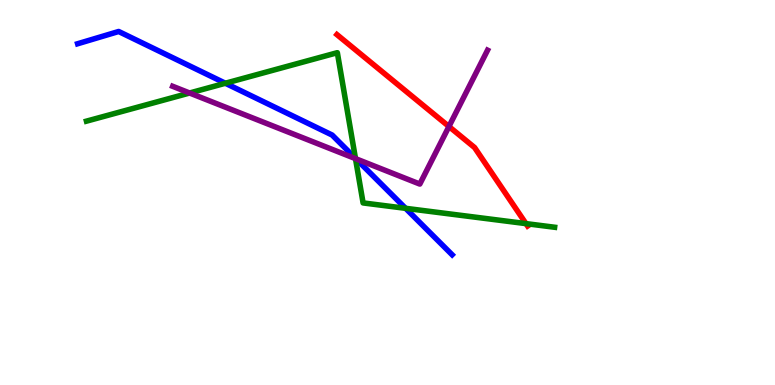[{'lines': ['blue', 'red'], 'intersections': []}, {'lines': ['green', 'red'], 'intersections': [{'x': 6.79, 'y': 4.19}]}, {'lines': ['purple', 'red'], 'intersections': [{'x': 5.79, 'y': 6.71}]}, {'lines': ['blue', 'green'], 'intersections': [{'x': 2.91, 'y': 7.84}, {'x': 4.59, 'y': 5.89}, {'x': 5.23, 'y': 4.59}]}, {'lines': ['blue', 'purple'], 'intersections': [{'x': 4.59, 'y': 5.88}]}, {'lines': ['green', 'purple'], 'intersections': [{'x': 2.45, 'y': 7.58}, {'x': 4.59, 'y': 5.88}]}]